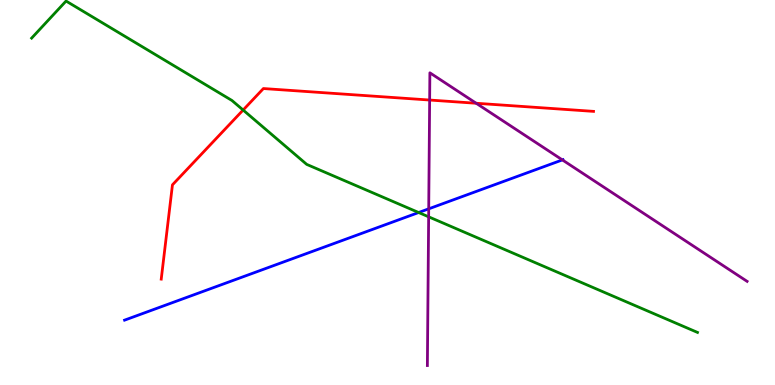[{'lines': ['blue', 'red'], 'intersections': []}, {'lines': ['green', 'red'], 'intersections': [{'x': 3.14, 'y': 7.14}]}, {'lines': ['purple', 'red'], 'intersections': [{'x': 5.54, 'y': 7.4}, {'x': 6.14, 'y': 7.32}]}, {'lines': ['blue', 'green'], 'intersections': [{'x': 5.4, 'y': 4.48}]}, {'lines': ['blue', 'purple'], 'intersections': [{'x': 5.53, 'y': 4.58}, {'x': 7.26, 'y': 5.85}]}, {'lines': ['green', 'purple'], 'intersections': [{'x': 5.53, 'y': 4.37}]}]